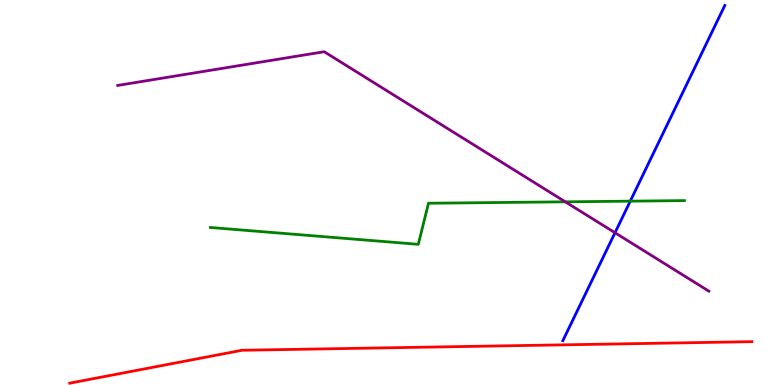[{'lines': ['blue', 'red'], 'intersections': []}, {'lines': ['green', 'red'], 'intersections': []}, {'lines': ['purple', 'red'], 'intersections': []}, {'lines': ['blue', 'green'], 'intersections': [{'x': 8.13, 'y': 4.78}]}, {'lines': ['blue', 'purple'], 'intersections': [{'x': 7.94, 'y': 3.95}]}, {'lines': ['green', 'purple'], 'intersections': [{'x': 7.29, 'y': 4.76}]}]